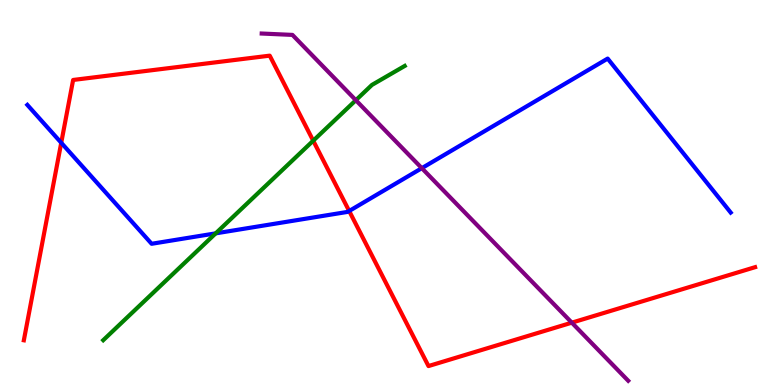[{'lines': ['blue', 'red'], 'intersections': [{'x': 0.79, 'y': 6.29}, {'x': 4.51, 'y': 4.52}]}, {'lines': ['green', 'red'], 'intersections': [{'x': 4.04, 'y': 6.35}]}, {'lines': ['purple', 'red'], 'intersections': [{'x': 7.38, 'y': 1.62}]}, {'lines': ['blue', 'green'], 'intersections': [{'x': 2.78, 'y': 3.94}]}, {'lines': ['blue', 'purple'], 'intersections': [{'x': 5.44, 'y': 5.63}]}, {'lines': ['green', 'purple'], 'intersections': [{'x': 4.59, 'y': 7.4}]}]